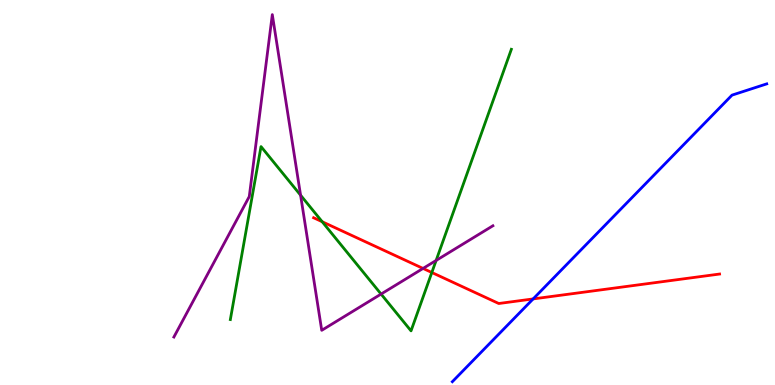[{'lines': ['blue', 'red'], 'intersections': [{'x': 6.88, 'y': 2.24}]}, {'lines': ['green', 'red'], 'intersections': [{'x': 4.16, 'y': 4.24}, {'x': 5.57, 'y': 2.92}]}, {'lines': ['purple', 'red'], 'intersections': [{'x': 5.46, 'y': 3.03}]}, {'lines': ['blue', 'green'], 'intersections': []}, {'lines': ['blue', 'purple'], 'intersections': []}, {'lines': ['green', 'purple'], 'intersections': [{'x': 3.88, 'y': 4.93}, {'x': 4.92, 'y': 2.36}, {'x': 5.63, 'y': 3.23}]}]